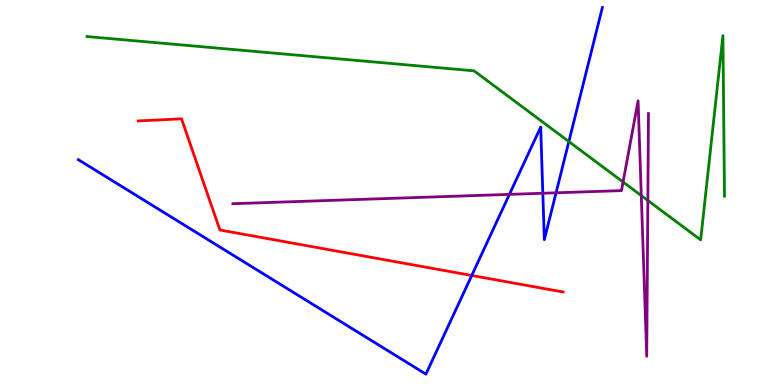[{'lines': ['blue', 'red'], 'intersections': [{'x': 6.09, 'y': 2.84}]}, {'lines': ['green', 'red'], 'intersections': []}, {'lines': ['purple', 'red'], 'intersections': []}, {'lines': ['blue', 'green'], 'intersections': [{'x': 7.34, 'y': 6.32}]}, {'lines': ['blue', 'purple'], 'intersections': [{'x': 6.57, 'y': 4.95}, {'x': 7.0, 'y': 4.98}, {'x': 7.17, 'y': 4.99}]}, {'lines': ['green', 'purple'], 'intersections': [{'x': 8.04, 'y': 5.27}, {'x': 8.27, 'y': 4.92}, {'x': 8.36, 'y': 4.79}]}]